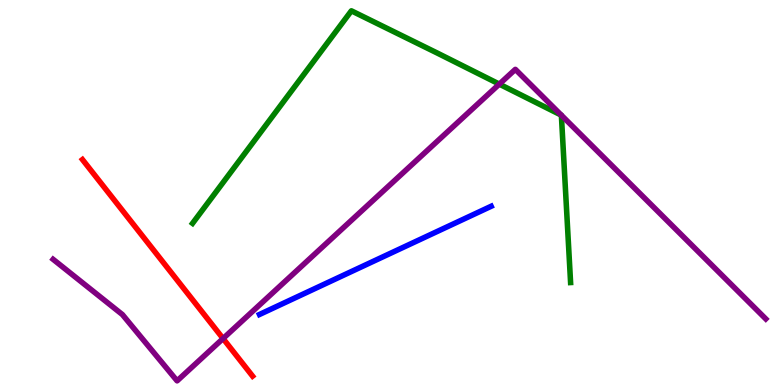[{'lines': ['blue', 'red'], 'intersections': []}, {'lines': ['green', 'red'], 'intersections': []}, {'lines': ['purple', 'red'], 'intersections': [{'x': 2.88, 'y': 1.21}]}, {'lines': ['blue', 'green'], 'intersections': []}, {'lines': ['blue', 'purple'], 'intersections': []}, {'lines': ['green', 'purple'], 'intersections': [{'x': 6.44, 'y': 7.82}, {'x': 7.24, 'y': 7.01}, {'x': 7.24, 'y': 7.01}]}]